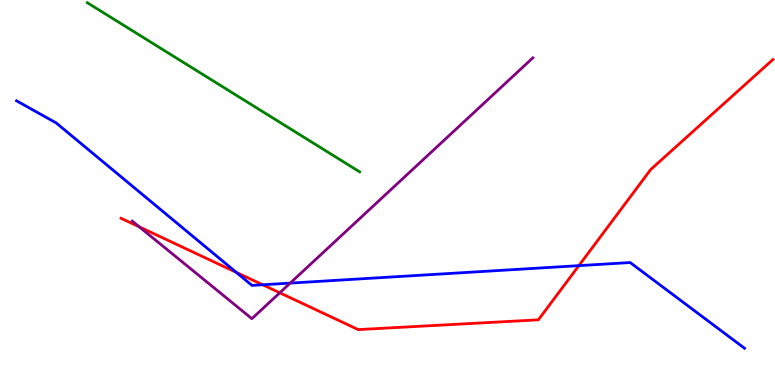[{'lines': ['blue', 'red'], 'intersections': [{'x': 3.05, 'y': 2.93}, {'x': 3.39, 'y': 2.6}, {'x': 7.47, 'y': 3.1}]}, {'lines': ['green', 'red'], 'intersections': []}, {'lines': ['purple', 'red'], 'intersections': [{'x': 1.8, 'y': 4.11}, {'x': 3.61, 'y': 2.4}]}, {'lines': ['blue', 'green'], 'intersections': []}, {'lines': ['blue', 'purple'], 'intersections': [{'x': 3.74, 'y': 2.65}]}, {'lines': ['green', 'purple'], 'intersections': []}]